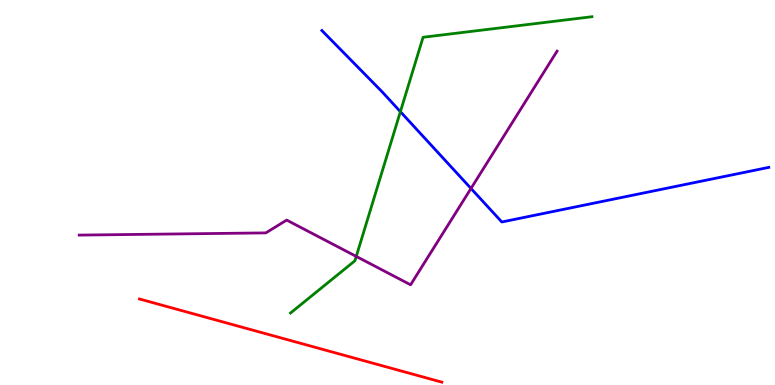[{'lines': ['blue', 'red'], 'intersections': []}, {'lines': ['green', 'red'], 'intersections': []}, {'lines': ['purple', 'red'], 'intersections': []}, {'lines': ['blue', 'green'], 'intersections': [{'x': 5.17, 'y': 7.1}]}, {'lines': ['blue', 'purple'], 'intersections': [{'x': 6.08, 'y': 5.11}]}, {'lines': ['green', 'purple'], 'intersections': [{'x': 4.6, 'y': 3.34}]}]